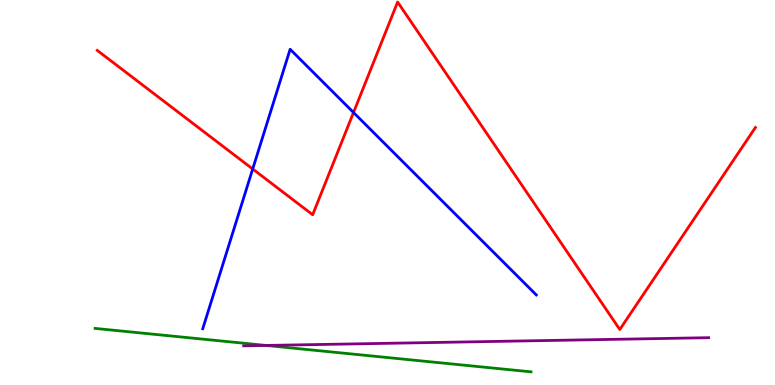[{'lines': ['blue', 'red'], 'intersections': [{'x': 3.26, 'y': 5.61}, {'x': 4.56, 'y': 7.08}]}, {'lines': ['green', 'red'], 'intersections': []}, {'lines': ['purple', 'red'], 'intersections': []}, {'lines': ['blue', 'green'], 'intersections': []}, {'lines': ['blue', 'purple'], 'intersections': []}, {'lines': ['green', 'purple'], 'intersections': [{'x': 3.43, 'y': 1.03}]}]